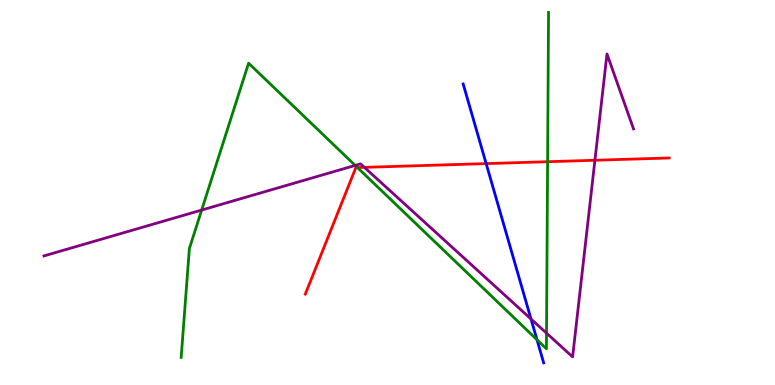[{'lines': ['blue', 'red'], 'intersections': [{'x': 6.27, 'y': 5.75}]}, {'lines': ['green', 'red'], 'intersections': [{'x': 4.61, 'y': 5.65}, {'x': 7.07, 'y': 5.8}]}, {'lines': ['purple', 'red'], 'intersections': [{'x': 4.7, 'y': 5.65}, {'x': 7.68, 'y': 5.84}]}, {'lines': ['blue', 'green'], 'intersections': [{'x': 6.93, 'y': 1.17}]}, {'lines': ['blue', 'purple'], 'intersections': [{'x': 6.85, 'y': 1.71}]}, {'lines': ['green', 'purple'], 'intersections': [{'x': 2.6, 'y': 4.54}, {'x': 4.58, 'y': 5.7}, {'x': 7.05, 'y': 1.35}]}]